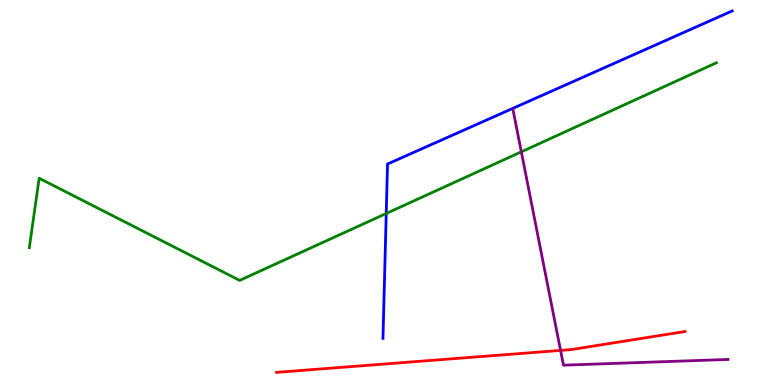[{'lines': ['blue', 'red'], 'intersections': []}, {'lines': ['green', 'red'], 'intersections': []}, {'lines': ['purple', 'red'], 'intersections': [{'x': 7.23, 'y': 0.898}]}, {'lines': ['blue', 'green'], 'intersections': [{'x': 4.98, 'y': 4.45}]}, {'lines': ['blue', 'purple'], 'intersections': []}, {'lines': ['green', 'purple'], 'intersections': [{'x': 6.73, 'y': 6.06}]}]